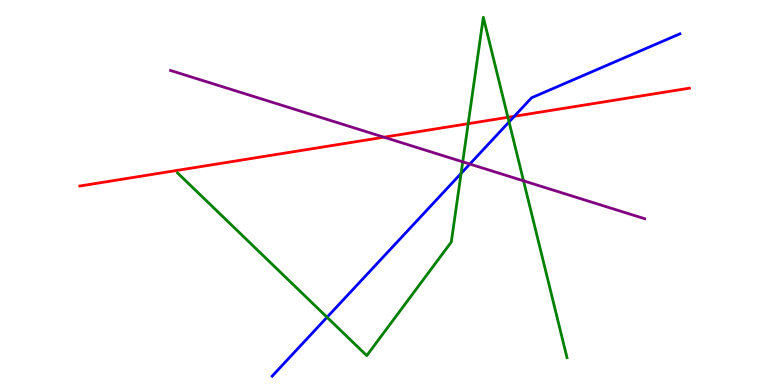[{'lines': ['blue', 'red'], 'intersections': [{'x': 6.64, 'y': 6.98}]}, {'lines': ['green', 'red'], 'intersections': [{'x': 6.04, 'y': 6.79}, {'x': 6.55, 'y': 6.95}]}, {'lines': ['purple', 'red'], 'intersections': [{'x': 4.95, 'y': 6.44}]}, {'lines': ['blue', 'green'], 'intersections': [{'x': 4.22, 'y': 1.76}, {'x': 5.95, 'y': 5.5}, {'x': 6.57, 'y': 6.83}]}, {'lines': ['blue', 'purple'], 'intersections': [{'x': 6.06, 'y': 5.74}]}, {'lines': ['green', 'purple'], 'intersections': [{'x': 5.97, 'y': 5.8}, {'x': 6.76, 'y': 5.3}]}]